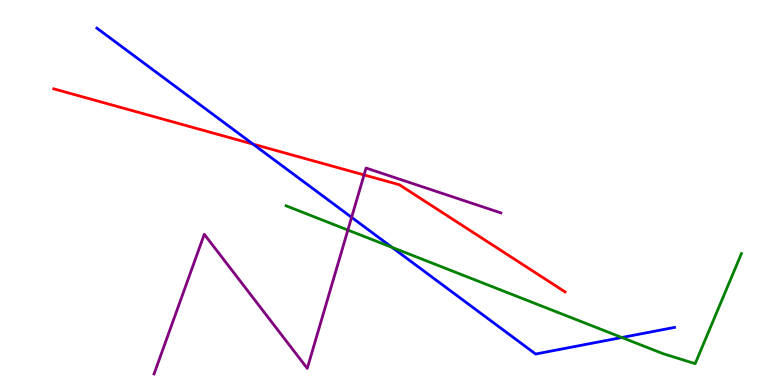[{'lines': ['blue', 'red'], 'intersections': [{'x': 3.26, 'y': 6.26}]}, {'lines': ['green', 'red'], 'intersections': []}, {'lines': ['purple', 'red'], 'intersections': [{'x': 4.7, 'y': 5.46}]}, {'lines': ['blue', 'green'], 'intersections': [{'x': 5.06, 'y': 3.58}, {'x': 8.02, 'y': 1.23}]}, {'lines': ['blue', 'purple'], 'intersections': [{'x': 4.54, 'y': 4.35}]}, {'lines': ['green', 'purple'], 'intersections': [{'x': 4.49, 'y': 4.02}]}]